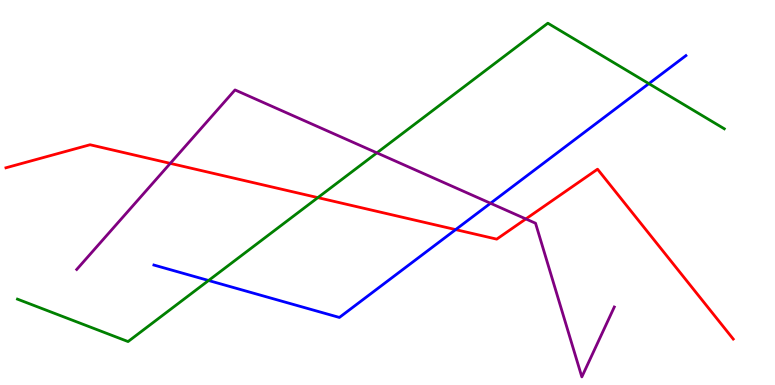[{'lines': ['blue', 'red'], 'intersections': [{'x': 5.88, 'y': 4.04}]}, {'lines': ['green', 'red'], 'intersections': [{'x': 4.1, 'y': 4.87}]}, {'lines': ['purple', 'red'], 'intersections': [{'x': 2.2, 'y': 5.76}, {'x': 6.79, 'y': 4.31}]}, {'lines': ['blue', 'green'], 'intersections': [{'x': 2.69, 'y': 2.71}, {'x': 8.37, 'y': 7.83}]}, {'lines': ['blue', 'purple'], 'intersections': [{'x': 6.33, 'y': 4.72}]}, {'lines': ['green', 'purple'], 'intersections': [{'x': 4.86, 'y': 6.03}]}]